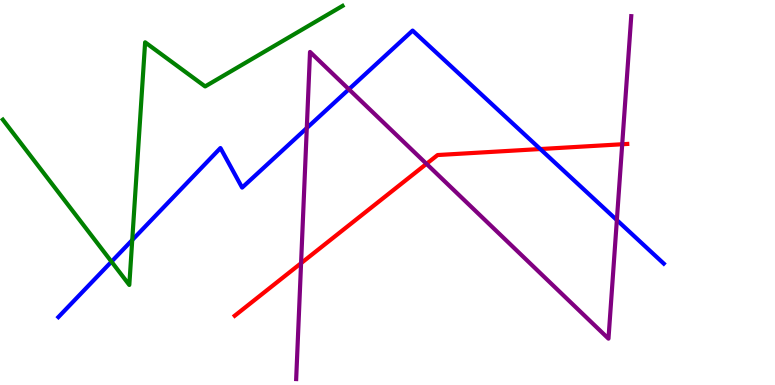[{'lines': ['blue', 'red'], 'intersections': [{'x': 6.97, 'y': 6.13}]}, {'lines': ['green', 'red'], 'intersections': []}, {'lines': ['purple', 'red'], 'intersections': [{'x': 3.88, 'y': 3.16}, {'x': 5.5, 'y': 5.74}, {'x': 8.03, 'y': 6.25}]}, {'lines': ['blue', 'green'], 'intersections': [{'x': 1.44, 'y': 3.2}, {'x': 1.71, 'y': 3.77}]}, {'lines': ['blue', 'purple'], 'intersections': [{'x': 3.96, 'y': 6.67}, {'x': 4.5, 'y': 7.68}, {'x': 7.96, 'y': 4.28}]}, {'lines': ['green', 'purple'], 'intersections': []}]